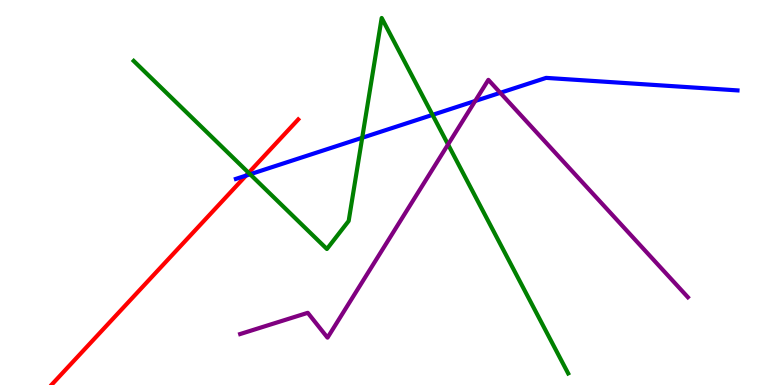[{'lines': ['blue', 'red'], 'intersections': [{'x': 3.17, 'y': 5.44}]}, {'lines': ['green', 'red'], 'intersections': [{'x': 3.21, 'y': 5.51}]}, {'lines': ['purple', 'red'], 'intersections': []}, {'lines': ['blue', 'green'], 'intersections': [{'x': 3.23, 'y': 5.47}, {'x': 4.67, 'y': 6.42}, {'x': 5.58, 'y': 7.02}]}, {'lines': ['blue', 'purple'], 'intersections': [{'x': 6.13, 'y': 7.38}, {'x': 6.46, 'y': 7.59}]}, {'lines': ['green', 'purple'], 'intersections': [{'x': 5.78, 'y': 6.25}]}]